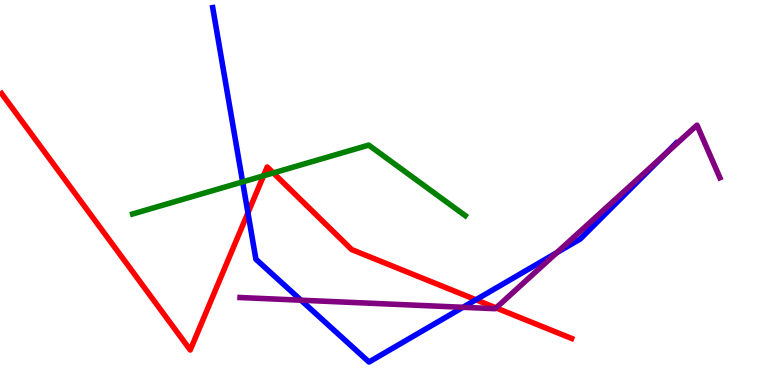[{'lines': ['blue', 'red'], 'intersections': [{'x': 3.2, 'y': 4.47}, {'x': 6.14, 'y': 2.21}]}, {'lines': ['green', 'red'], 'intersections': [{'x': 3.4, 'y': 5.43}, {'x': 3.53, 'y': 5.51}]}, {'lines': ['purple', 'red'], 'intersections': [{'x': 6.4, 'y': 2.0}]}, {'lines': ['blue', 'green'], 'intersections': [{'x': 3.13, 'y': 5.28}]}, {'lines': ['blue', 'purple'], 'intersections': [{'x': 3.88, 'y': 2.2}, {'x': 5.97, 'y': 2.02}, {'x': 7.18, 'y': 3.44}, {'x': 8.58, 'y': 5.99}]}, {'lines': ['green', 'purple'], 'intersections': []}]